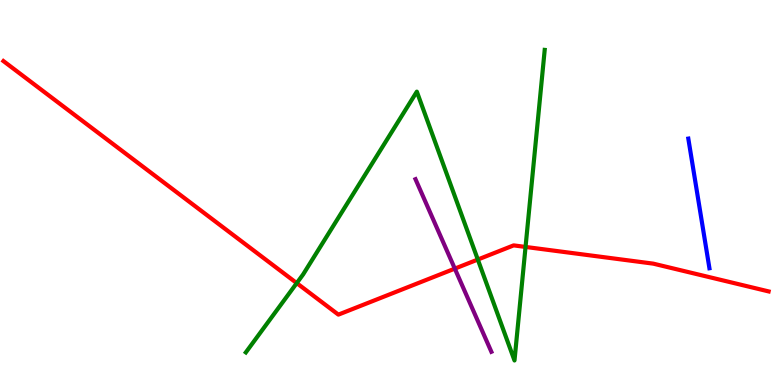[{'lines': ['blue', 'red'], 'intersections': []}, {'lines': ['green', 'red'], 'intersections': [{'x': 3.83, 'y': 2.65}, {'x': 6.17, 'y': 3.26}, {'x': 6.78, 'y': 3.59}]}, {'lines': ['purple', 'red'], 'intersections': [{'x': 5.87, 'y': 3.02}]}, {'lines': ['blue', 'green'], 'intersections': []}, {'lines': ['blue', 'purple'], 'intersections': []}, {'lines': ['green', 'purple'], 'intersections': []}]